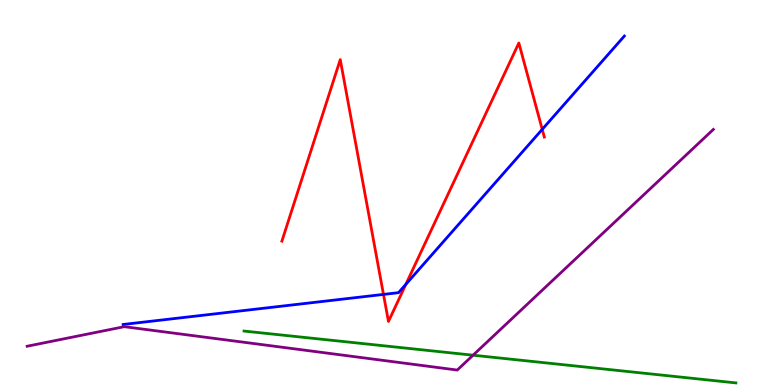[{'lines': ['blue', 'red'], 'intersections': [{'x': 4.95, 'y': 2.35}, {'x': 5.24, 'y': 2.61}, {'x': 7.0, 'y': 6.64}]}, {'lines': ['green', 'red'], 'intersections': []}, {'lines': ['purple', 'red'], 'intersections': []}, {'lines': ['blue', 'green'], 'intersections': []}, {'lines': ['blue', 'purple'], 'intersections': []}, {'lines': ['green', 'purple'], 'intersections': [{'x': 6.1, 'y': 0.774}]}]